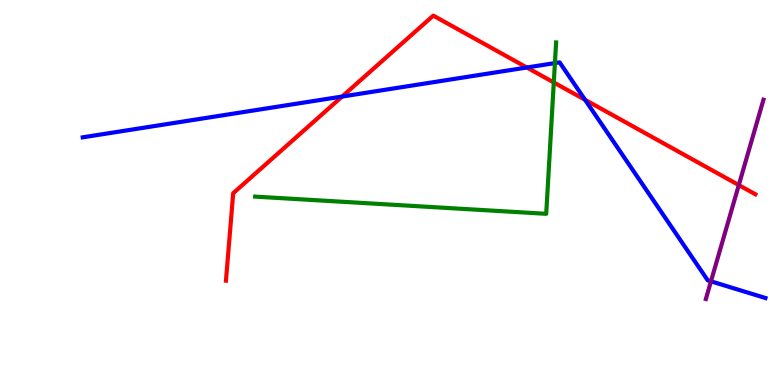[{'lines': ['blue', 'red'], 'intersections': [{'x': 4.41, 'y': 7.49}, {'x': 6.8, 'y': 8.25}, {'x': 7.55, 'y': 7.41}]}, {'lines': ['green', 'red'], 'intersections': [{'x': 7.15, 'y': 7.86}]}, {'lines': ['purple', 'red'], 'intersections': [{'x': 9.53, 'y': 5.19}]}, {'lines': ['blue', 'green'], 'intersections': [{'x': 7.16, 'y': 8.36}]}, {'lines': ['blue', 'purple'], 'intersections': [{'x': 9.17, 'y': 2.69}]}, {'lines': ['green', 'purple'], 'intersections': []}]